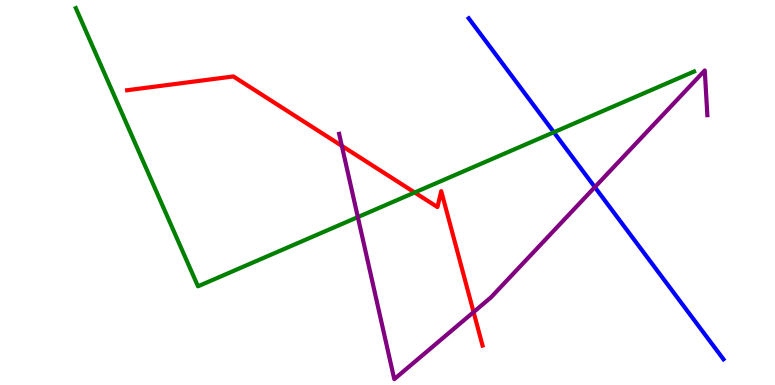[{'lines': ['blue', 'red'], 'intersections': []}, {'lines': ['green', 'red'], 'intersections': [{'x': 5.35, 'y': 5.0}]}, {'lines': ['purple', 'red'], 'intersections': [{'x': 4.41, 'y': 6.21}, {'x': 6.11, 'y': 1.89}]}, {'lines': ['blue', 'green'], 'intersections': [{'x': 7.15, 'y': 6.57}]}, {'lines': ['blue', 'purple'], 'intersections': [{'x': 7.68, 'y': 5.14}]}, {'lines': ['green', 'purple'], 'intersections': [{'x': 4.62, 'y': 4.36}]}]